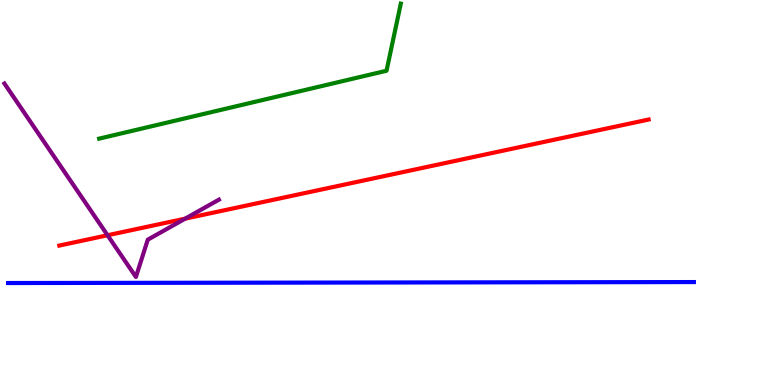[{'lines': ['blue', 'red'], 'intersections': []}, {'lines': ['green', 'red'], 'intersections': []}, {'lines': ['purple', 'red'], 'intersections': [{'x': 1.39, 'y': 3.89}, {'x': 2.39, 'y': 4.32}]}, {'lines': ['blue', 'green'], 'intersections': []}, {'lines': ['blue', 'purple'], 'intersections': []}, {'lines': ['green', 'purple'], 'intersections': []}]